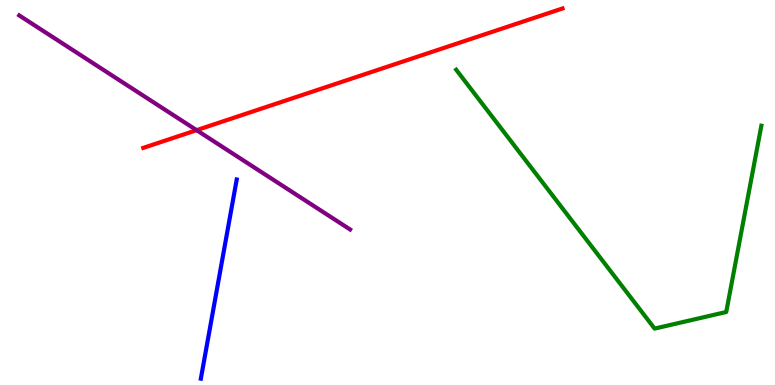[{'lines': ['blue', 'red'], 'intersections': []}, {'lines': ['green', 'red'], 'intersections': []}, {'lines': ['purple', 'red'], 'intersections': [{'x': 2.54, 'y': 6.62}]}, {'lines': ['blue', 'green'], 'intersections': []}, {'lines': ['blue', 'purple'], 'intersections': []}, {'lines': ['green', 'purple'], 'intersections': []}]